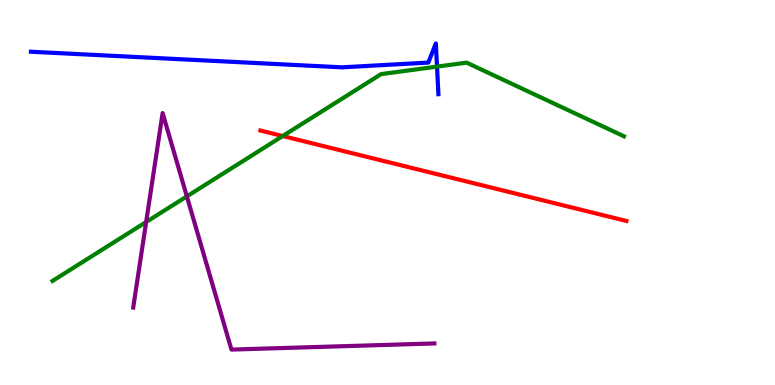[{'lines': ['blue', 'red'], 'intersections': []}, {'lines': ['green', 'red'], 'intersections': [{'x': 3.65, 'y': 6.47}]}, {'lines': ['purple', 'red'], 'intersections': []}, {'lines': ['blue', 'green'], 'intersections': [{'x': 5.64, 'y': 8.27}]}, {'lines': ['blue', 'purple'], 'intersections': []}, {'lines': ['green', 'purple'], 'intersections': [{'x': 1.89, 'y': 4.23}, {'x': 2.41, 'y': 4.9}]}]